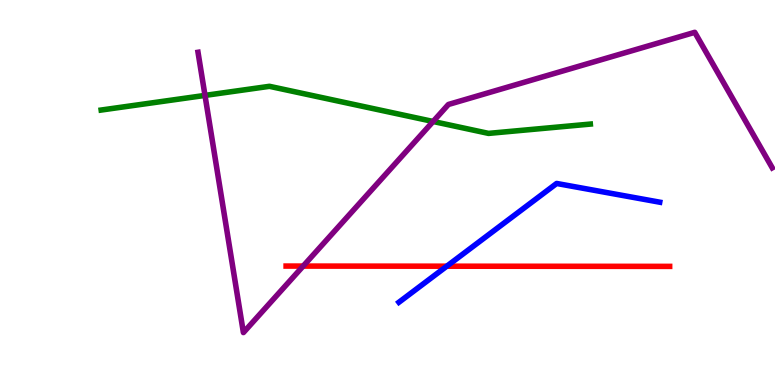[{'lines': ['blue', 'red'], 'intersections': [{'x': 5.77, 'y': 3.09}]}, {'lines': ['green', 'red'], 'intersections': []}, {'lines': ['purple', 'red'], 'intersections': [{'x': 3.91, 'y': 3.09}]}, {'lines': ['blue', 'green'], 'intersections': []}, {'lines': ['blue', 'purple'], 'intersections': []}, {'lines': ['green', 'purple'], 'intersections': [{'x': 2.65, 'y': 7.52}, {'x': 5.59, 'y': 6.84}]}]